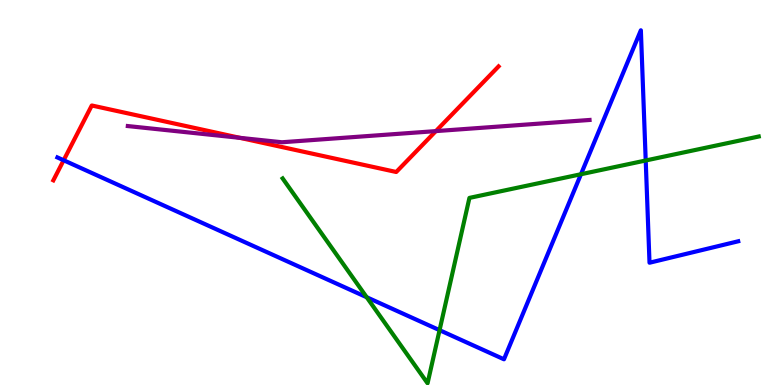[{'lines': ['blue', 'red'], 'intersections': [{'x': 0.821, 'y': 5.84}]}, {'lines': ['green', 'red'], 'intersections': []}, {'lines': ['purple', 'red'], 'intersections': [{'x': 3.1, 'y': 6.42}, {'x': 5.62, 'y': 6.59}]}, {'lines': ['blue', 'green'], 'intersections': [{'x': 4.73, 'y': 2.28}, {'x': 5.67, 'y': 1.42}, {'x': 7.5, 'y': 5.47}, {'x': 8.33, 'y': 5.83}]}, {'lines': ['blue', 'purple'], 'intersections': []}, {'lines': ['green', 'purple'], 'intersections': []}]